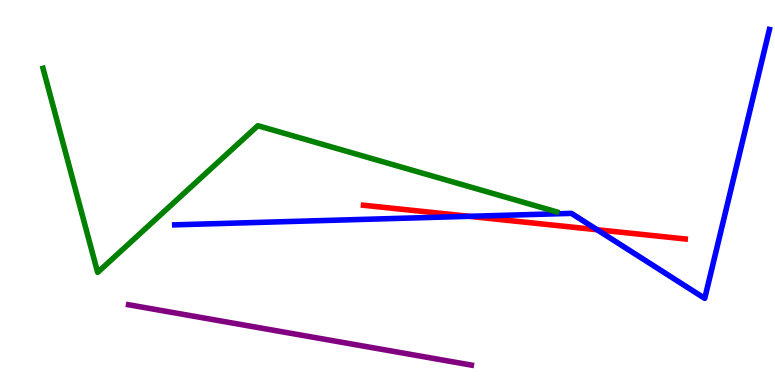[{'lines': ['blue', 'red'], 'intersections': [{'x': 6.05, 'y': 4.38}, {'x': 7.7, 'y': 4.03}]}, {'lines': ['green', 'red'], 'intersections': []}, {'lines': ['purple', 'red'], 'intersections': []}, {'lines': ['blue', 'green'], 'intersections': []}, {'lines': ['blue', 'purple'], 'intersections': []}, {'lines': ['green', 'purple'], 'intersections': []}]